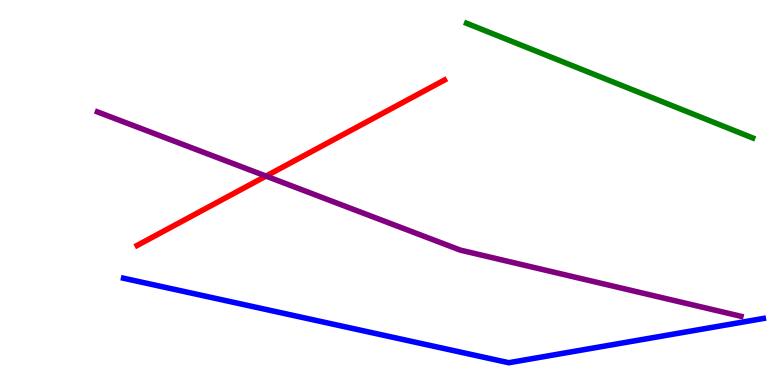[{'lines': ['blue', 'red'], 'intersections': []}, {'lines': ['green', 'red'], 'intersections': []}, {'lines': ['purple', 'red'], 'intersections': [{'x': 3.43, 'y': 5.43}]}, {'lines': ['blue', 'green'], 'intersections': []}, {'lines': ['blue', 'purple'], 'intersections': []}, {'lines': ['green', 'purple'], 'intersections': []}]